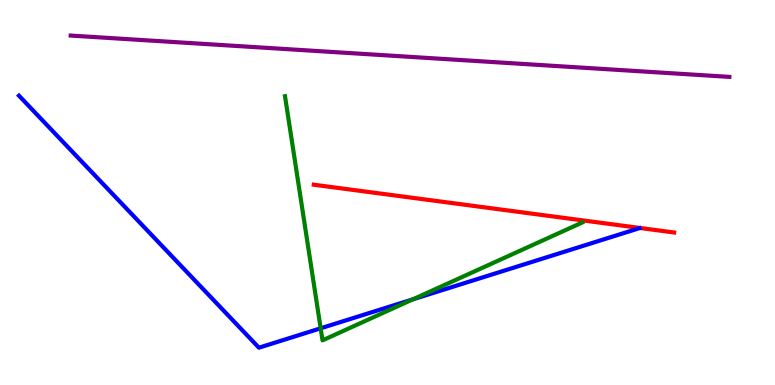[{'lines': ['blue', 'red'], 'intersections': []}, {'lines': ['green', 'red'], 'intersections': []}, {'lines': ['purple', 'red'], 'intersections': []}, {'lines': ['blue', 'green'], 'intersections': [{'x': 4.14, 'y': 1.47}, {'x': 5.33, 'y': 2.23}]}, {'lines': ['blue', 'purple'], 'intersections': []}, {'lines': ['green', 'purple'], 'intersections': []}]